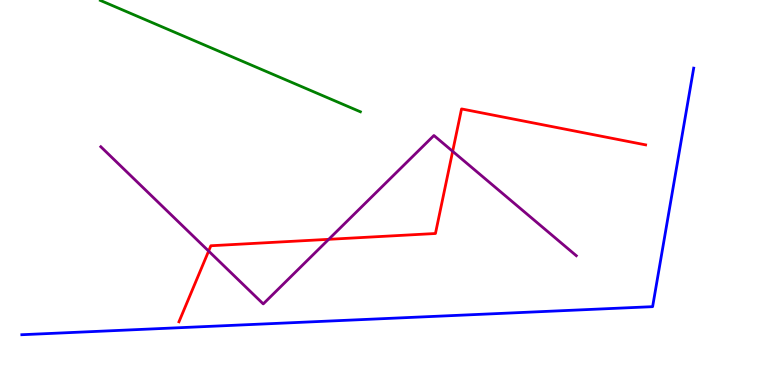[{'lines': ['blue', 'red'], 'intersections': []}, {'lines': ['green', 'red'], 'intersections': []}, {'lines': ['purple', 'red'], 'intersections': [{'x': 2.69, 'y': 3.48}, {'x': 4.24, 'y': 3.78}, {'x': 5.84, 'y': 6.07}]}, {'lines': ['blue', 'green'], 'intersections': []}, {'lines': ['blue', 'purple'], 'intersections': []}, {'lines': ['green', 'purple'], 'intersections': []}]